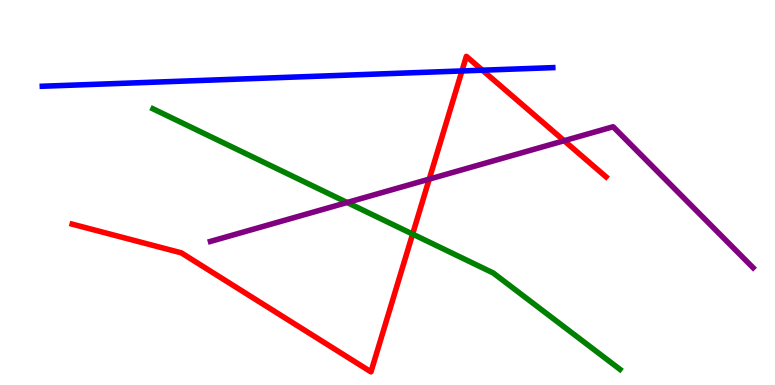[{'lines': ['blue', 'red'], 'intersections': [{'x': 5.96, 'y': 8.16}, {'x': 6.22, 'y': 8.18}]}, {'lines': ['green', 'red'], 'intersections': [{'x': 5.32, 'y': 3.92}]}, {'lines': ['purple', 'red'], 'intersections': [{'x': 5.54, 'y': 5.35}, {'x': 7.28, 'y': 6.35}]}, {'lines': ['blue', 'green'], 'intersections': []}, {'lines': ['blue', 'purple'], 'intersections': []}, {'lines': ['green', 'purple'], 'intersections': [{'x': 4.48, 'y': 4.74}]}]